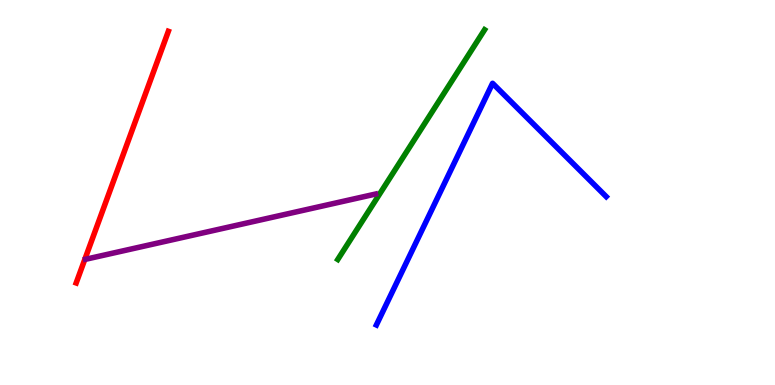[{'lines': ['blue', 'red'], 'intersections': []}, {'lines': ['green', 'red'], 'intersections': []}, {'lines': ['purple', 'red'], 'intersections': []}, {'lines': ['blue', 'green'], 'intersections': []}, {'lines': ['blue', 'purple'], 'intersections': []}, {'lines': ['green', 'purple'], 'intersections': []}]